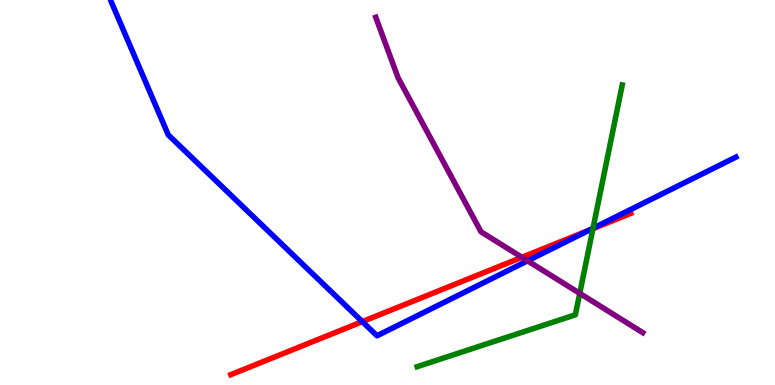[{'lines': ['blue', 'red'], 'intersections': [{'x': 4.68, 'y': 1.65}, {'x': 7.6, 'y': 4.02}]}, {'lines': ['green', 'red'], 'intersections': [{'x': 7.65, 'y': 4.06}]}, {'lines': ['purple', 'red'], 'intersections': [{'x': 6.73, 'y': 3.32}]}, {'lines': ['blue', 'green'], 'intersections': [{'x': 7.65, 'y': 4.07}]}, {'lines': ['blue', 'purple'], 'intersections': [{'x': 6.81, 'y': 3.23}]}, {'lines': ['green', 'purple'], 'intersections': [{'x': 7.48, 'y': 2.38}]}]